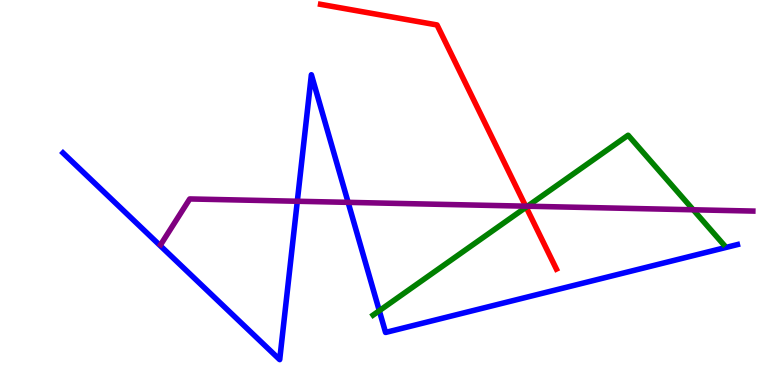[{'lines': ['blue', 'red'], 'intersections': []}, {'lines': ['green', 'red'], 'intersections': [{'x': 6.79, 'y': 4.62}]}, {'lines': ['purple', 'red'], 'intersections': [{'x': 6.78, 'y': 4.64}]}, {'lines': ['blue', 'green'], 'intersections': [{'x': 4.89, 'y': 1.93}]}, {'lines': ['blue', 'purple'], 'intersections': [{'x': 3.84, 'y': 4.77}, {'x': 4.49, 'y': 4.74}]}, {'lines': ['green', 'purple'], 'intersections': [{'x': 6.81, 'y': 4.64}, {'x': 8.95, 'y': 4.55}]}]